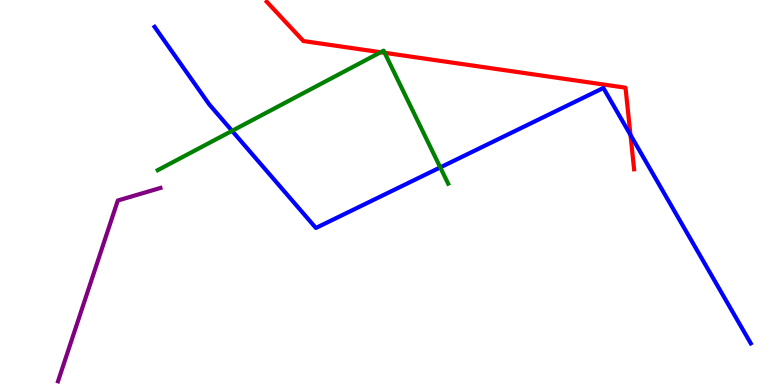[{'lines': ['blue', 'red'], 'intersections': [{'x': 8.14, 'y': 6.5}]}, {'lines': ['green', 'red'], 'intersections': [{'x': 4.91, 'y': 8.64}, {'x': 4.96, 'y': 8.63}]}, {'lines': ['purple', 'red'], 'intersections': []}, {'lines': ['blue', 'green'], 'intersections': [{'x': 2.99, 'y': 6.6}, {'x': 5.68, 'y': 5.65}]}, {'lines': ['blue', 'purple'], 'intersections': []}, {'lines': ['green', 'purple'], 'intersections': []}]